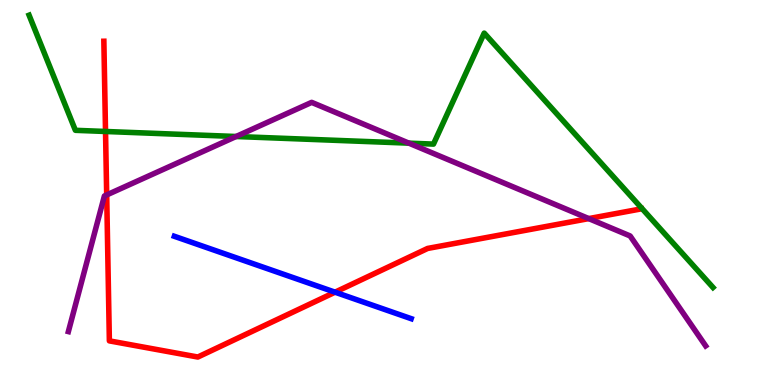[{'lines': ['blue', 'red'], 'intersections': [{'x': 4.32, 'y': 2.41}]}, {'lines': ['green', 'red'], 'intersections': [{'x': 1.36, 'y': 6.59}]}, {'lines': ['purple', 'red'], 'intersections': [{'x': 1.38, 'y': 4.94}, {'x': 7.6, 'y': 4.32}]}, {'lines': ['blue', 'green'], 'intersections': []}, {'lines': ['blue', 'purple'], 'intersections': []}, {'lines': ['green', 'purple'], 'intersections': [{'x': 3.05, 'y': 6.45}, {'x': 5.28, 'y': 6.28}]}]